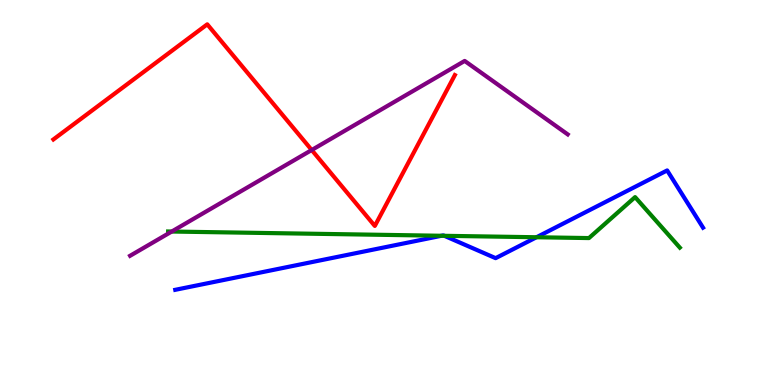[{'lines': ['blue', 'red'], 'intersections': []}, {'lines': ['green', 'red'], 'intersections': []}, {'lines': ['purple', 'red'], 'intersections': [{'x': 4.02, 'y': 6.1}]}, {'lines': ['blue', 'green'], 'intersections': [{'x': 5.7, 'y': 3.88}, {'x': 5.73, 'y': 3.88}, {'x': 6.92, 'y': 3.84}]}, {'lines': ['blue', 'purple'], 'intersections': []}, {'lines': ['green', 'purple'], 'intersections': [{'x': 2.22, 'y': 3.99}]}]